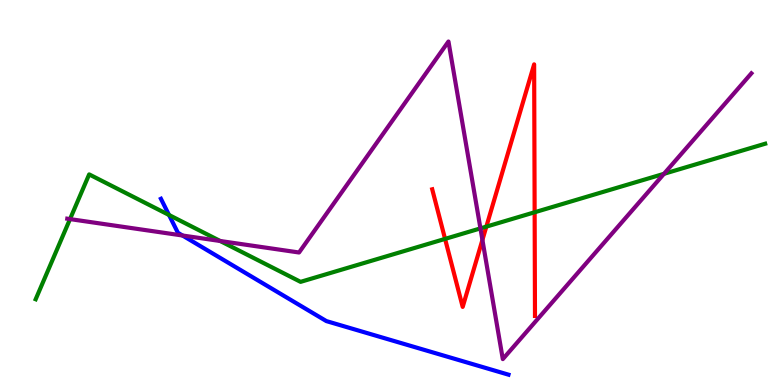[{'lines': ['blue', 'red'], 'intersections': []}, {'lines': ['green', 'red'], 'intersections': [{'x': 5.74, 'y': 3.79}, {'x': 6.28, 'y': 4.11}, {'x': 6.9, 'y': 4.49}]}, {'lines': ['purple', 'red'], 'intersections': [{'x': 6.22, 'y': 3.77}]}, {'lines': ['blue', 'green'], 'intersections': [{'x': 2.18, 'y': 4.42}]}, {'lines': ['blue', 'purple'], 'intersections': [{'x': 2.35, 'y': 3.88}]}, {'lines': ['green', 'purple'], 'intersections': [{'x': 0.903, 'y': 4.31}, {'x': 2.84, 'y': 3.74}, {'x': 6.2, 'y': 4.07}, {'x': 8.57, 'y': 5.49}]}]